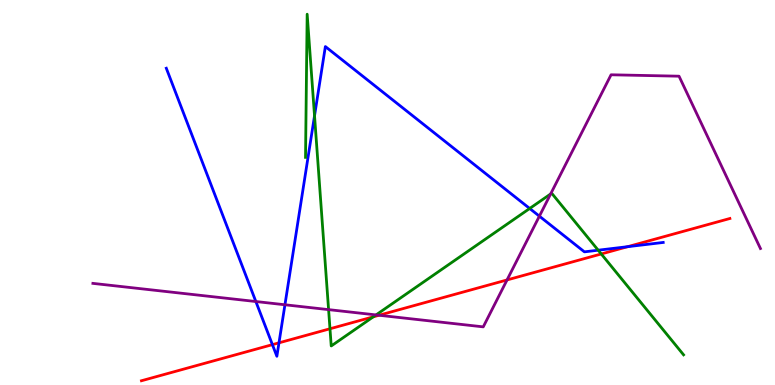[{'lines': ['blue', 'red'], 'intersections': [{'x': 3.51, 'y': 1.05}, {'x': 3.6, 'y': 1.1}, {'x': 8.1, 'y': 3.59}]}, {'lines': ['green', 'red'], 'intersections': [{'x': 4.26, 'y': 1.46}, {'x': 4.82, 'y': 1.77}, {'x': 7.76, 'y': 3.4}]}, {'lines': ['purple', 'red'], 'intersections': [{'x': 4.89, 'y': 1.81}, {'x': 6.54, 'y': 2.73}]}, {'lines': ['blue', 'green'], 'intersections': [{'x': 4.06, 'y': 6.99}, {'x': 6.83, 'y': 4.58}, {'x': 7.72, 'y': 3.5}]}, {'lines': ['blue', 'purple'], 'intersections': [{'x': 3.3, 'y': 2.17}, {'x': 3.68, 'y': 2.08}, {'x': 6.96, 'y': 4.39}]}, {'lines': ['green', 'purple'], 'intersections': [{'x': 4.24, 'y': 1.96}, {'x': 4.85, 'y': 1.82}, {'x': 7.11, 'y': 4.96}]}]